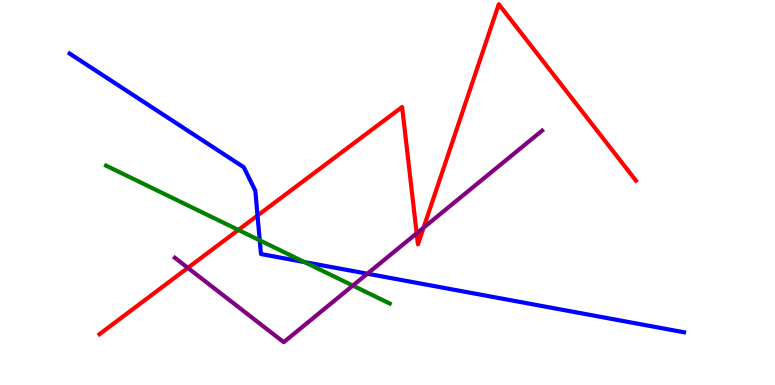[{'lines': ['blue', 'red'], 'intersections': [{'x': 3.32, 'y': 4.4}]}, {'lines': ['green', 'red'], 'intersections': [{'x': 3.08, 'y': 4.03}]}, {'lines': ['purple', 'red'], 'intersections': [{'x': 2.42, 'y': 3.04}, {'x': 5.38, 'y': 3.94}, {'x': 5.47, 'y': 4.09}]}, {'lines': ['blue', 'green'], 'intersections': [{'x': 3.35, 'y': 3.76}, {'x': 3.93, 'y': 3.19}]}, {'lines': ['blue', 'purple'], 'intersections': [{'x': 4.74, 'y': 2.89}]}, {'lines': ['green', 'purple'], 'intersections': [{'x': 4.55, 'y': 2.58}]}]